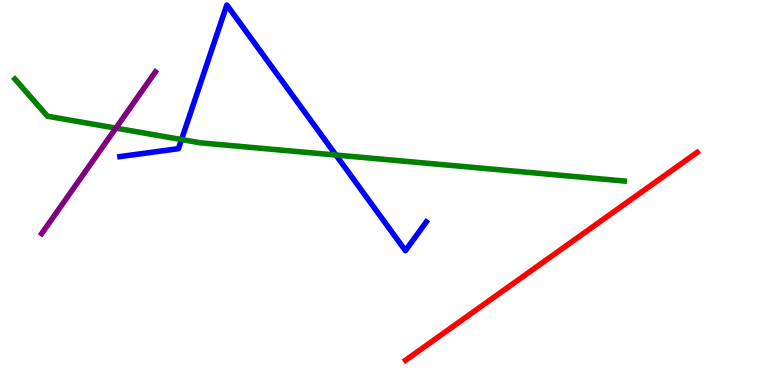[{'lines': ['blue', 'red'], 'intersections': []}, {'lines': ['green', 'red'], 'intersections': []}, {'lines': ['purple', 'red'], 'intersections': []}, {'lines': ['blue', 'green'], 'intersections': [{'x': 2.34, 'y': 6.38}, {'x': 4.33, 'y': 5.97}]}, {'lines': ['blue', 'purple'], 'intersections': []}, {'lines': ['green', 'purple'], 'intersections': [{'x': 1.5, 'y': 6.67}]}]